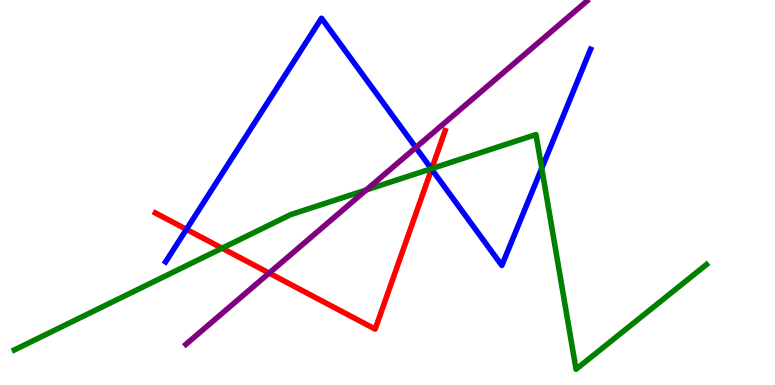[{'lines': ['blue', 'red'], 'intersections': [{'x': 2.41, 'y': 4.04}, {'x': 5.57, 'y': 5.61}]}, {'lines': ['green', 'red'], 'intersections': [{'x': 2.87, 'y': 3.55}, {'x': 5.57, 'y': 5.62}]}, {'lines': ['purple', 'red'], 'intersections': [{'x': 3.47, 'y': 2.91}]}, {'lines': ['blue', 'green'], 'intersections': [{'x': 5.57, 'y': 5.62}, {'x': 6.99, 'y': 5.63}]}, {'lines': ['blue', 'purple'], 'intersections': [{'x': 5.37, 'y': 6.17}]}, {'lines': ['green', 'purple'], 'intersections': [{'x': 4.73, 'y': 5.07}]}]